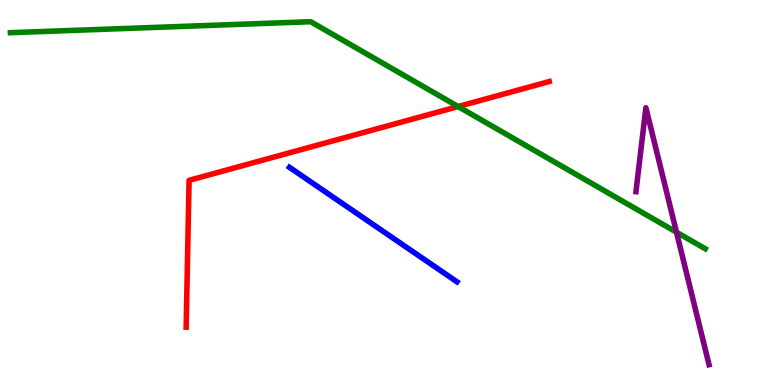[{'lines': ['blue', 'red'], 'intersections': []}, {'lines': ['green', 'red'], 'intersections': [{'x': 5.91, 'y': 7.23}]}, {'lines': ['purple', 'red'], 'intersections': []}, {'lines': ['blue', 'green'], 'intersections': []}, {'lines': ['blue', 'purple'], 'intersections': []}, {'lines': ['green', 'purple'], 'intersections': [{'x': 8.73, 'y': 3.97}]}]